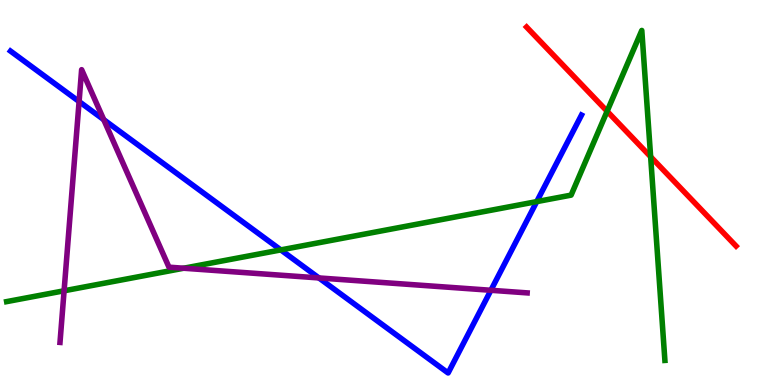[{'lines': ['blue', 'red'], 'intersections': []}, {'lines': ['green', 'red'], 'intersections': [{'x': 7.83, 'y': 7.11}, {'x': 8.4, 'y': 5.93}]}, {'lines': ['purple', 'red'], 'intersections': []}, {'lines': ['blue', 'green'], 'intersections': [{'x': 3.62, 'y': 3.51}, {'x': 6.93, 'y': 4.76}]}, {'lines': ['blue', 'purple'], 'intersections': [{'x': 1.02, 'y': 7.36}, {'x': 1.34, 'y': 6.89}, {'x': 4.12, 'y': 2.78}, {'x': 6.33, 'y': 2.46}]}, {'lines': ['green', 'purple'], 'intersections': [{'x': 0.827, 'y': 2.45}, {'x': 2.37, 'y': 3.03}]}]